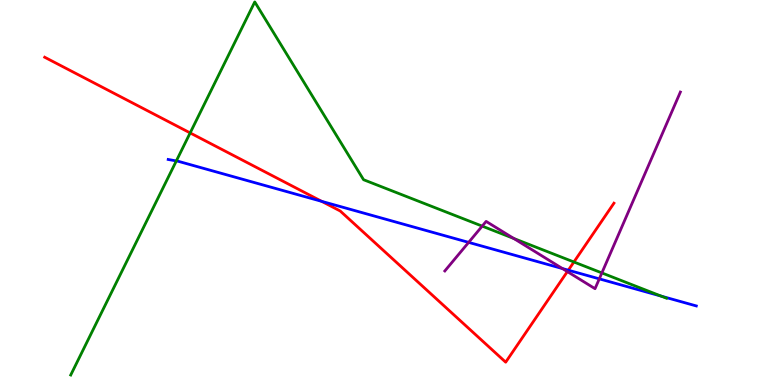[{'lines': ['blue', 'red'], 'intersections': [{'x': 4.15, 'y': 4.77}, {'x': 7.33, 'y': 2.98}]}, {'lines': ['green', 'red'], 'intersections': [{'x': 2.45, 'y': 6.55}, {'x': 7.41, 'y': 3.2}]}, {'lines': ['purple', 'red'], 'intersections': [{'x': 7.32, 'y': 2.95}]}, {'lines': ['blue', 'green'], 'intersections': [{'x': 2.28, 'y': 5.82}, {'x': 8.53, 'y': 2.31}]}, {'lines': ['blue', 'purple'], 'intersections': [{'x': 6.05, 'y': 3.7}, {'x': 7.26, 'y': 3.02}, {'x': 7.73, 'y': 2.76}]}, {'lines': ['green', 'purple'], 'intersections': [{'x': 6.22, 'y': 4.13}, {'x': 6.63, 'y': 3.81}, {'x': 7.77, 'y': 2.91}]}]